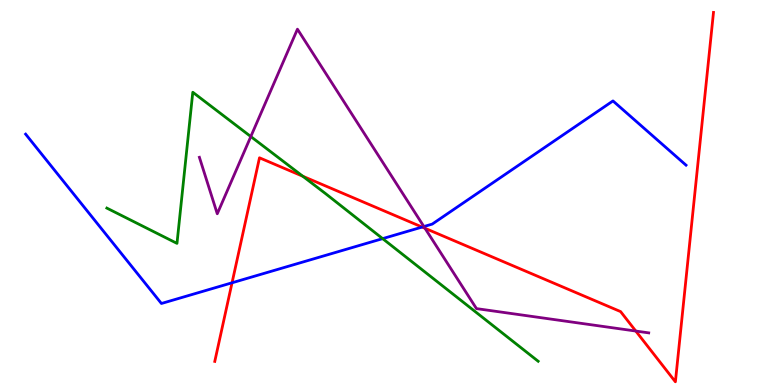[{'lines': ['blue', 'red'], 'intersections': [{'x': 2.99, 'y': 2.65}, {'x': 5.45, 'y': 4.1}]}, {'lines': ['green', 'red'], 'intersections': [{'x': 3.91, 'y': 5.42}]}, {'lines': ['purple', 'red'], 'intersections': [{'x': 5.48, 'y': 4.07}, {'x': 8.2, 'y': 1.4}]}, {'lines': ['blue', 'green'], 'intersections': [{'x': 4.94, 'y': 3.8}]}, {'lines': ['blue', 'purple'], 'intersections': [{'x': 5.47, 'y': 4.12}]}, {'lines': ['green', 'purple'], 'intersections': [{'x': 3.24, 'y': 6.45}]}]